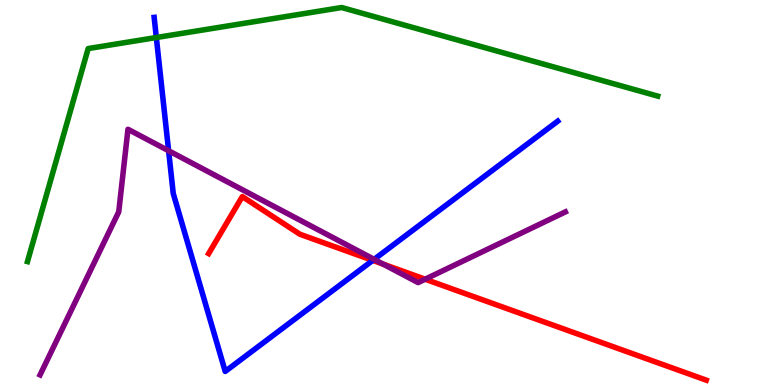[{'lines': ['blue', 'red'], 'intersections': [{'x': 4.81, 'y': 3.24}]}, {'lines': ['green', 'red'], 'intersections': []}, {'lines': ['purple', 'red'], 'intersections': [{'x': 4.95, 'y': 3.14}, {'x': 5.49, 'y': 2.75}]}, {'lines': ['blue', 'green'], 'intersections': [{'x': 2.02, 'y': 9.03}]}, {'lines': ['blue', 'purple'], 'intersections': [{'x': 2.18, 'y': 6.08}, {'x': 4.83, 'y': 3.26}]}, {'lines': ['green', 'purple'], 'intersections': []}]